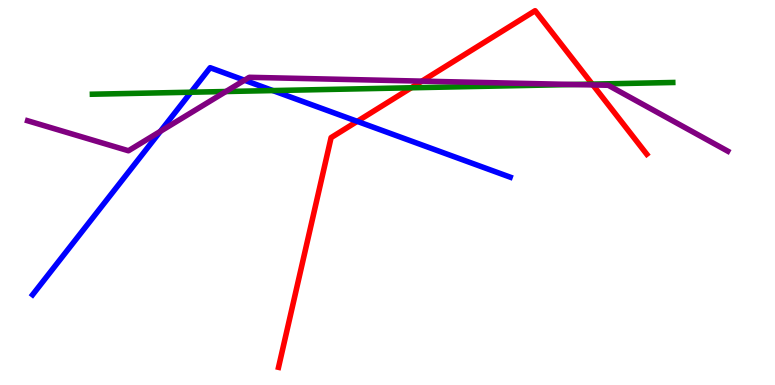[{'lines': ['blue', 'red'], 'intersections': [{'x': 4.61, 'y': 6.85}]}, {'lines': ['green', 'red'], 'intersections': [{'x': 5.31, 'y': 7.72}, {'x': 7.64, 'y': 7.82}]}, {'lines': ['purple', 'red'], 'intersections': [{'x': 5.44, 'y': 7.89}, {'x': 7.65, 'y': 7.79}]}, {'lines': ['blue', 'green'], 'intersections': [{'x': 2.46, 'y': 7.6}, {'x': 3.52, 'y': 7.65}]}, {'lines': ['blue', 'purple'], 'intersections': [{'x': 2.07, 'y': 6.59}, {'x': 3.15, 'y': 7.92}]}, {'lines': ['green', 'purple'], 'intersections': [{'x': 2.91, 'y': 7.62}, {'x': 7.4, 'y': 7.81}]}]